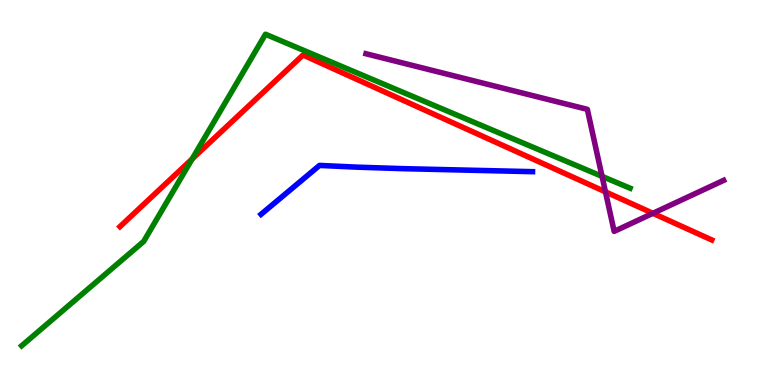[{'lines': ['blue', 'red'], 'intersections': []}, {'lines': ['green', 'red'], 'intersections': [{'x': 2.48, 'y': 5.87}]}, {'lines': ['purple', 'red'], 'intersections': [{'x': 7.81, 'y': 5.02}, {'x': 8.42, 'y': 4.46}]}, {'lines': ['blue', 'green'], 'intersections': []}, {'lines': ['blue', 'purple'], 'intersections': []}, {'lines': ['green', 'purple'], 'intersections': [{'x': 7.77, 'y': 5.42}]}]